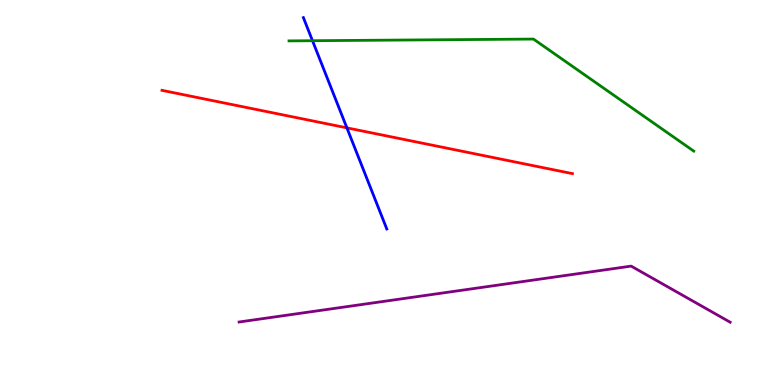[{'lines': ['blue', 'red'], 'intersections': [{'x': 4.48, 'y': 6.68}]}, {'lines': ['green', 'red'], 'intersections': []}, {'lines': ['purple', 'red'], 'intersections': []}, {'lines': ['blue', 'green'], 'intersections': [{'x': 4.03, 'y': 8.94}]}, {'lines': ['blue', 'purple'], 'intersections': []}, {'lines': ['green', 'purple'], 'intersections': []}]